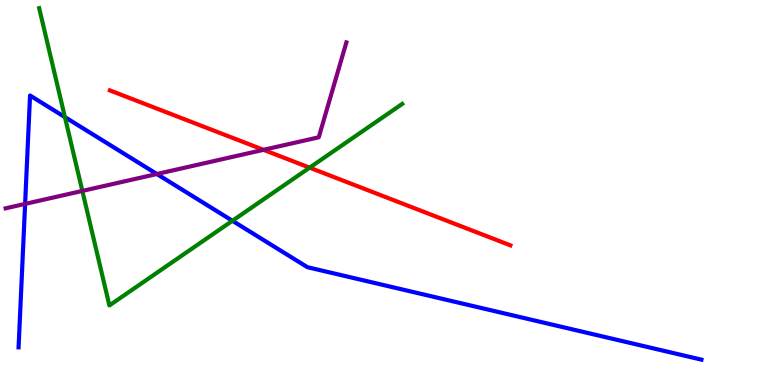[{'lines': ['blue', 'red'], 'intersections': []}, {'lines': ['green', 'red'], 'intersections': [{'x': 3.99, 'y': 5.65}]}, {'lines': ['purple', 'red'], 'intersections': [{'x': 3.4, 'y': 6.11}]}, {'lines': ['blue', 'green'], 'intersections': [{'x': 0.838, 'y': 6.96}, {'x': 3.0, 'y': 4.27}]}, {'lines': ['blue', 'purple'], 'intersections': [{'x': 0.324, 'y': 4.7}, {'x': 2.02, 'y': 5.48}]}, {'lines': ['green', 'purple'], 'intersections': [{'x': 1.06, 'y': 5.04}]}]